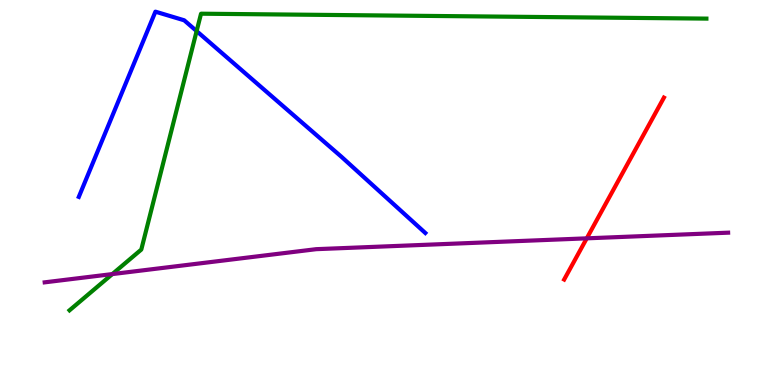[{'lines': ['blue', 'red'], 'intersections': []}, {'lines': ['green', 'red'], 'intersections': []}, {'lines': ['purple', 'red'], 'intersections': [{'x': 7.57, 'y': 3.81}]}, {'lines': ['blue', 'green'], 'intersections': [{'x': 2.54, 'y': 9.19}]}, {'lines': ['blue', 'purple'], 'intersections': []}, {'lines': ['green', 'purple'], 'intersections': [{'x': 1.45, 'y': 2.88}]}]